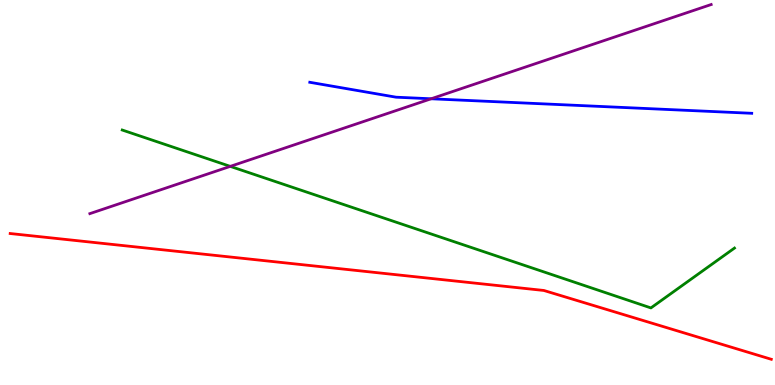[{'lines': ['blue', 'red'], 'intersections': []}, {'lines': ['green', 'red'], 'intersections': []}, {'lines': ['purple', 'red'], 'intersections': []}, {'lines': ['blue', 'green'], 'intersections': []}, {'lines': ['blue', 'purple'], 'intersections': [{'x': 5.56, 'y': 7.43}]}, {'lines': ['green', 'purple'], 'intersections': [{'x': 2.97, 'y': 5.68}]}]